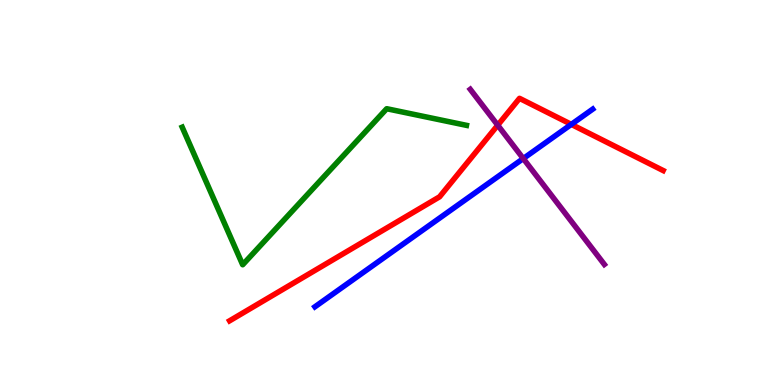[{'lines': ['blue', 'red'], 'intersections': [{'x': 7.37, 'y': 6.77}]}, {'lines': ['green', 'red'], 'intersections': []}, {'lines': ['purple', 'red'], 'intersections': [{'x': 6.42, 'y': 6.75}]}, {'lines': ['blue', 'green'], 'intersections': []}, {'lines': ['blue', 'purple'], 'intersections': [{'x': 6.75, 'y': 5.88}]}, {'lines': ['green', 'purple'], 'intersections': []}]